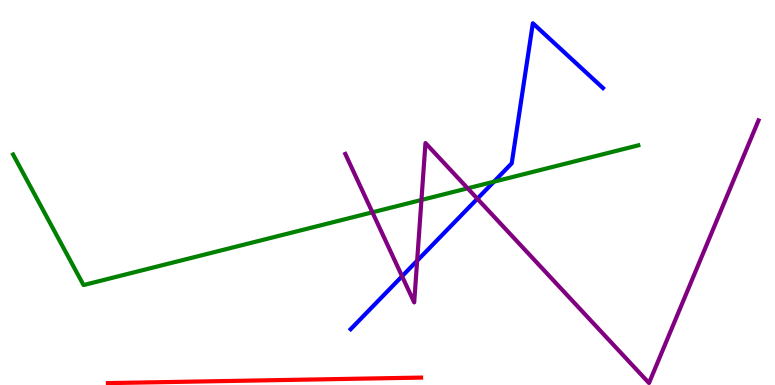[{'lines': ['blue', 'red'], 'intersections': []}, {'lines': ['green', 'red'], 'intersections': []}, {'lines': ['purple', 'red'], 'intersections': []}, {'lines': ['blue', 'green'], 'intersections': [{'x': 6.37, 'y': 5.28}]}, {'lines': ['blue', 'purple'], 'intersections': [{'x': 5.19, 'y': 2.82}, {'x': 5.38, 'y': 3.23}, {'x': 6.16, 'y': 4.84}]}, {'lines': ['green', 'purple'], 'intersections': [{'x': 4.81, 'y': 4.49}, {'x': 5.44, 'y': 4.81}, {'x': 6.03, 'y': 5.11}]}]